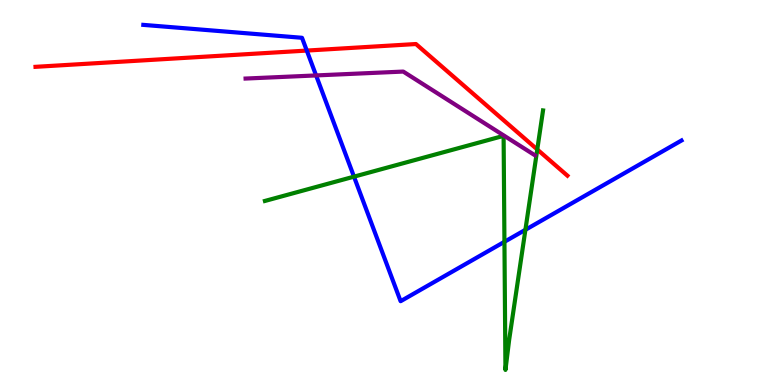[{'lines': ['blue', 'red'], 'intersections': [{'x': 3.96, 'y': 8.69}]}, {'lines': ['green', 'red'], 'intersections': [{'x': 6.93, 'y': 6.12}]}, {'lines': ['purple', 'red'], 'intersections': []}, {'lines': ['blue', 'green'], 'intersections': [{'x': 4.57, 'y': 5.41}, {'x': 6.51, 'y': 3.72}, {'x': 6.78, 'y': 4.03}]}, {'lines': ['blue', 'purple'], 'intersections': [{'x': 4.08, 'y': 8.04}]}, {'lines': ['green', 'purple'], 'intersections': []}]